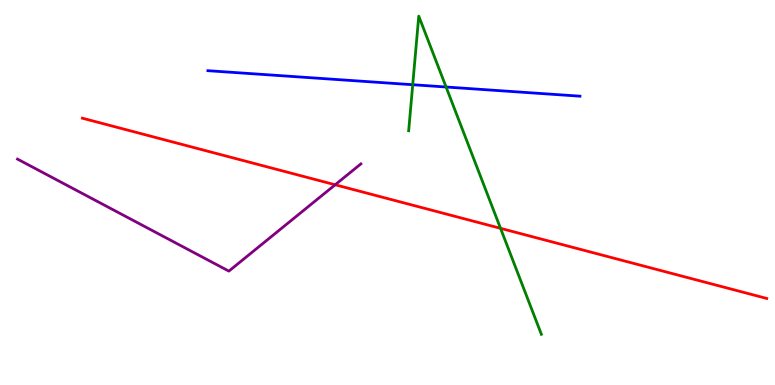[{'lines': ['blue', 'red'], 'intersections': []}, {'lines': ['green', 'red'], 'intersections': [{'x': 6.46, 'y': 4.07}]}, {'lines': ['purple', 'red'], 'intersections': [{'x': 4.32, 'y': 5.2}]}, {'lines': ['blue', 'green'], 'intersections': [{'x': 5.33, 'y': 7.8}, {'x': 5.76, 'y': 7.74}]}, {'lines': ['blue', 'purple'], 'intersections': []}, {'lines': ['green', 'purple'], 'intersections': []}]